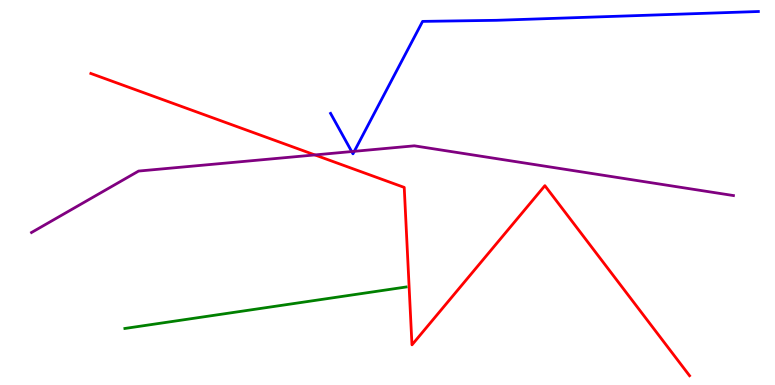[{'lines': ['blue', 'red'], 'intersections': []}, {'lines': ['green', 'red'], 'intersections': []}, {'lines': ['purple', 'red'], 'intersections': [{'x': 4.06, 'y': 5.98}]}, {'lines': ['blue', 'green'], 'intersections': []}, {'lines': ['blue', 'purple'], 'intersections': [{'x': 4.54, 'y': 6.06}, {'x': 4.57, 'y': 6.07}]}, {'lines': ['green', 'purple'], 'intersections': []}]